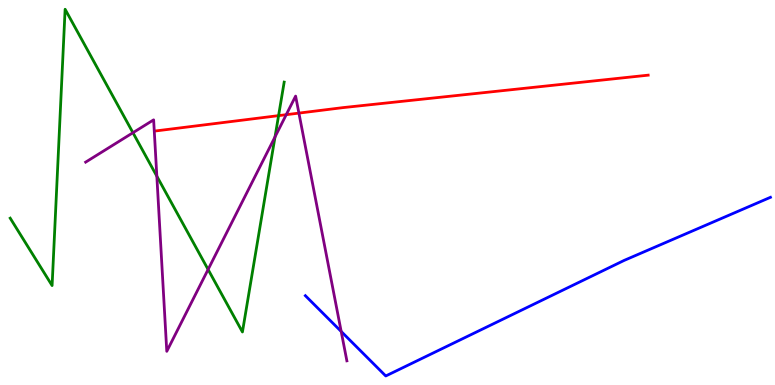[{'lines': ['blue', 'red'], 'intersections': []}, {'lines': ['green', 'red'], 'intersections': [{'x': 3.59, 'y': 7.0}]}, {'lines': ['purple', 'red'], 'intersections': [{'x': 3.69, 'y': 7.02}, {'x': 3.86, 'y': 7.06}]}, {'lines': ['blue', 'green'], 'intersections': []}, {'lines': ['blue', 'purple'], 'intersections': [{'x': 4.4, 'y': 1.39}]}, {'lines': ['green', 'purple'], 'intersections': [{'x': 1.72, 'y': 6.55}, {'x': 2.02, 'y': 5.42}, {'x': 2.69, 'y': 3.0}, {'x': 3.55, 'y': 6.44}]}]